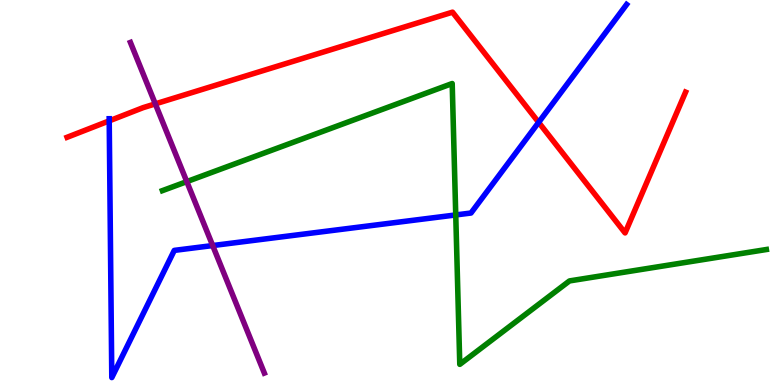[{'lines': ['blue', 'red'], 'intersections': [{'x': 1.41, 'y': 6.86}, {'x': 6.95, 'y': 6.82}]}, {'lines': ['green', 'red'], 'intersections': []}, {'lines': ['purple', 'red'], 'intersections': [{'x': 2.0, 'y': 7.3}]}, {'lines': ['blue', 'green'], 'intersections': [{'x': 5.88, 'y': 4.42}]}, {'lines': ['blue', 'purple'], 'intersections': [{'x': 2.74, 'y': 3.62}]}, {'lines': ['green', 'purple'], 'intersections': [{'x': 2.41, 'y': 5.28}]}]